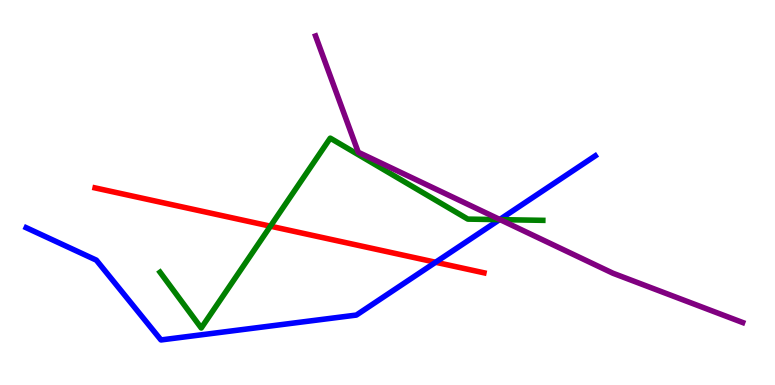[{'lines': ['blue', 'red'], 'intersections': [{'x': 5.62, 'y': 3.19}]}, {'lines': ['green', 'red'], 'intersections': [{'x': 3.49, 'y': 4.12}]}, {'lines': ['purple', 'red'], 'intersections': []}, {'lines': ['blue', 'green'], 'intersections': [{'x': 6.45, 'y': 4.3}]}, {'lines': ['blue', 'purple'], 'intersections': [{'x': 6.45, 'y': 4.3}]}, {'lines': ['green', 'purple'], 'intersections': [{'x': 6.45, 'y': 4.3}]}]